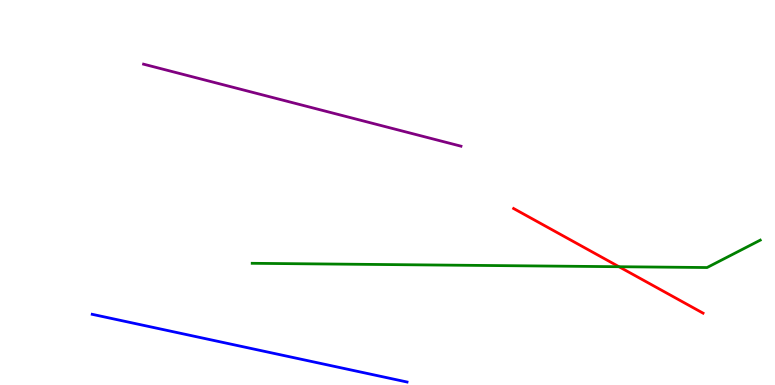[{'lines': ['blue', 'red'], 'intersections': []}, {'lines': ['green', 'red'], 'intersections': [{'x': 7.99, 'y': 3.07}]}, {'lines': ['purple', 'red'], 'intersections': []}, {'lines': ['blue', 'green'], 'intersections': []}, {'lines': ['blue', 'purple'], 'intersections': []}, {'lines': ['green', 'purple'], 'intersections': []}]